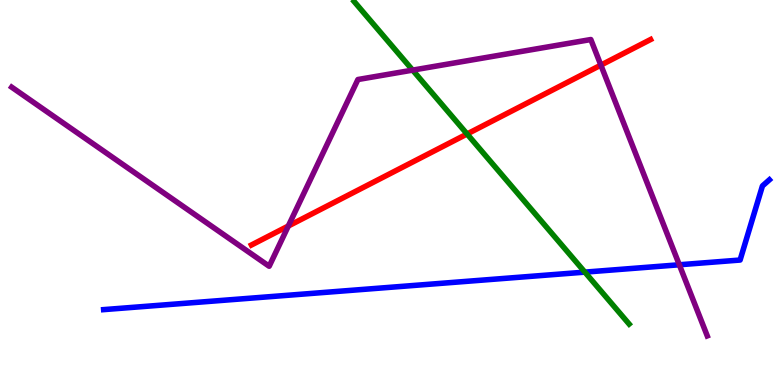[{'lines': ['blue', 'red'], 'intersections': []}, {'lines': ['green', 'red'], 'intersections': [{'x': 6.03, 'y': 6.52}]}, {'lines': ['purple', 'red'], 'intersections': [{'x': 3.72, 'y': 4.13}, {'x': 7.75, 'y': 8.31}]}, {'lines': ['blue', 'green'], 'intersections': [{'x': 7.55, 'y': 2.93}]}, {'lines': ['blue', 'purple'], 'intersections': [{'x': 8.77, 'y': 3.12}]}, {'lines': ['green', 'purple'], 'intersections': [{'x': 5.32, 'y': 8.18}]}]